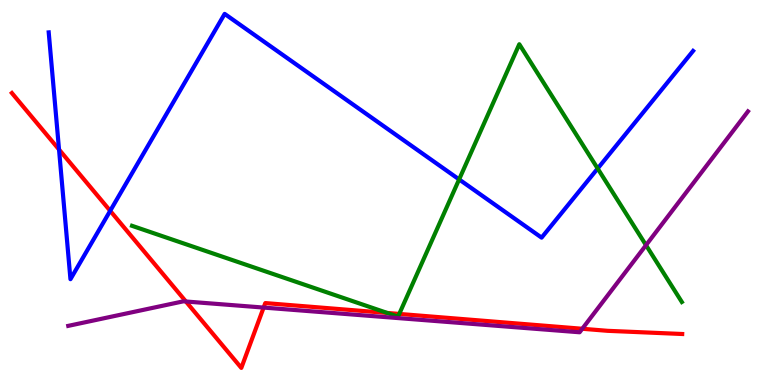[{'lines': ['blue', 'red'], 'intersections': [{'x': 0.762, 'y': 6.12}, {'x': 1.42, 'y': 4.52}]}, {'lines': ['green', 'red'], 'intersections': [{'x': 5.0, 'y': 1.87}, {'x': 5.15, 'y': 1.85}]}, {'lines': ['purple', 'red'], 'intersections': [{'x': 2.4, 'y': 2.17}, {'x': 3.4, 'y': 2.01}, {'x': 7.51, 'y': 1.46}]}, {'lines': ['blue', 'green'], 'intersections': [{'x': 5.92, 'y': 5.34}, {'x': 7.71, 'y': 5.62}]}, {'lines': ['blue', 'purple'], 'intersections': []}, {'lines': ['green', 'purple'], 'intersections': [{'x': 8.34, 'y': 3.63}]}]